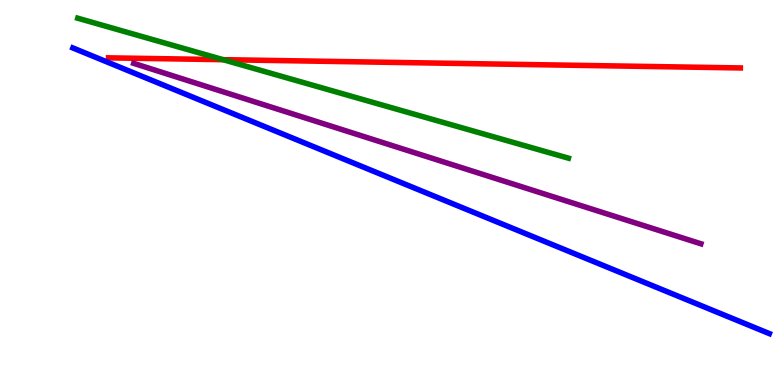[{'lines': ['blue', 'red'], 'intersections': []}, {'lines': ['green', 'red'], 'intersections': [{'x': 2.88, 'y': 8.45}]}, {'lines': ['purple', 'red'], 'intersections': []}, {'lines': ['blue', 'green'], 'intersections': []}, {'lines': ['blue', 'purple'], 'intersections': []}, {'lines': ['green', 'purple'], 'intersections': []}]